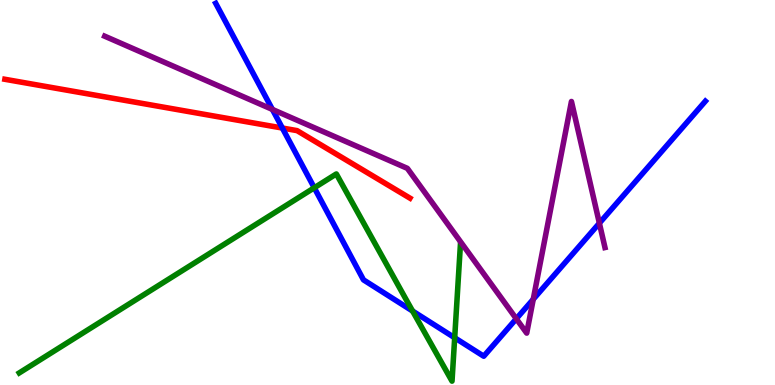[{'lines': ['blue', 'red'], 'intersections': [{'x': 3.64, 'y': 6.67}]}, {'lines': ['green', 'red'], 'intersections': []}, {'lines': ['purple', 'red'], 'intersections': []}, {'lines': ['blue', 'green'], 'intersections': [{'x': 4.06, 'y': 5.12}, {'x': 5.32, 'y': 1.92}, {'x': 5.87, 'y': 1.23}]}, {'lines': ['blue', 'purple'], 'intersections': [{'x': 3.52, 'y': 7.16}, {'x': 6.66, 'y': 1.72}, {'x': 6.88, 'y': 2.23}, {'x': 7.73, 'y': 4.2}]}, {'lines': ['green', 'purple'], 'intersections': []}]